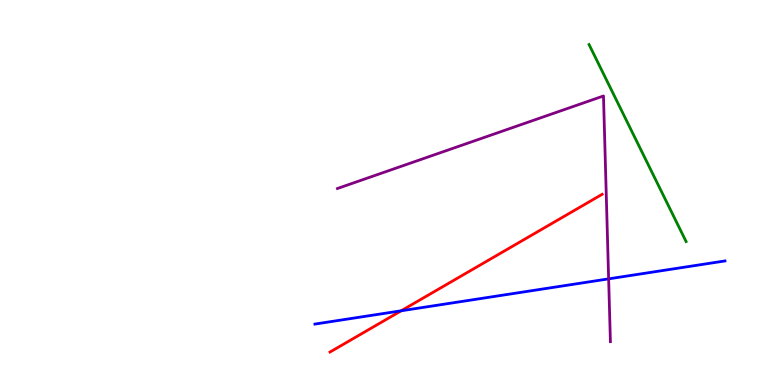[{'lines': ['blue', 'red'], 'intersections': [{'x': 5.18, 'y': 1.93}]}, {'lines': ['green', 'red'], 'intersections': []}, {'lines': ['purple', 'red'], 'intersections': []}, {'lines': ['blue', 'green'], 'intersections': []}, {'lines': ['blue', 'purple'], 'intersections': [{'x': 7.85, 'y': 2.76}]}, {'lines': ['green', 'purple'], 'intersections': []}]